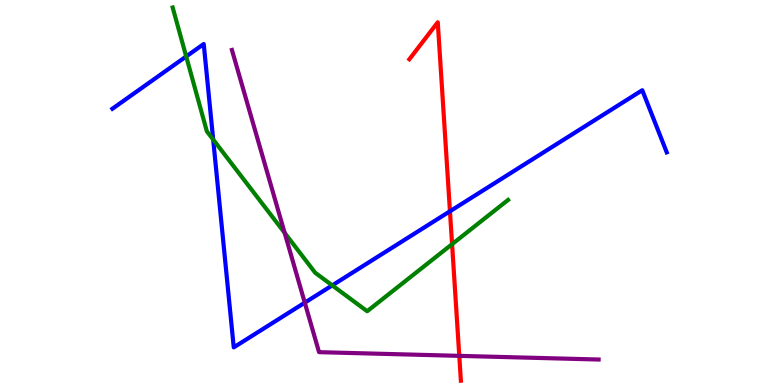[{'lines': ['blue', 'red'], 'intersections': [{'x': 5.81, 'y': 4.51}]}, {'lines': ['green', 'red'], 'intersections': [{'x': 5.83, 'y': 3.66}]}, {'lines': ['purple', 'red'], 'intersections': [{'x': 5.93, 'y': 0.757}]}, {'lines': ['blue', 'green'], 'intersections': [{'x': 2.4, 'y': 8.53}, {'x': 2.75, 'y': 6.37}, {'x': 4.29, 'y': 2.59}]}, {'lines': ['blue', 'purple'], 'intersections': [{'x': 3.93, 'y': 2.14}]}, {'lines': ['green', 'purple'], 'intersections': [{'x': 3.67, 'y': 3.95}]}]